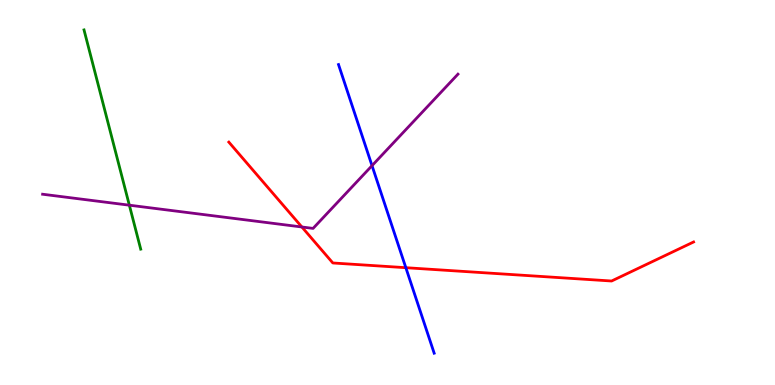[{'lines': ['blue', 'red'], 'intersections': [{'x': 5.24, 'y': 3.05}]}, {'lines': ['green', 'red'], 'intersections': []}, {'lines': ['purple', 'red'], 'intersections': [{'x': 3.9, 'y': 4.1}]}, {'lines': ['blue', 'green'], 'intersections': []}, {'lines': ['blue', 'purple'], 'intersections': [{'x': 4.8, 'y': 5.7}]}, {'lines': ['green', 'purple'], 'intersections': [{'x': 1.67, 'y': 4.67}]}]